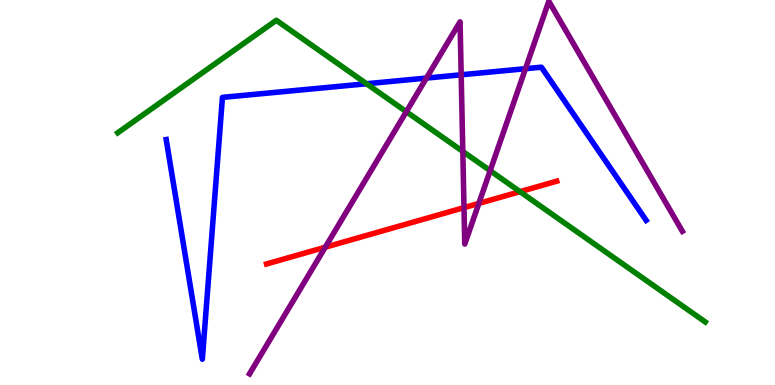[{'lines': ['blue', 'red'], 'intersections': []}, {'lines': ['green', 'red'], 'intersections': [{'x': 6.71, 'y': 5.02}]}, {'lines': ['purple', 'red'], 'intersections': [{'x': 4.2, 'y': 3.58}, {'x': 5.99, 'y': 4.61}, {'x': 6.18, 'y': 4.72}]}, {'lines': ['blue', 'green'], 'intersections': [{'x': 4.73, 'y': 7.82}]}, {'lines': ['blue', 'purple'], 'intersections': [{'x': 5.5, 'y': 7.97}, {'x': 5.95, 'y': 8.06}, {'x': 6.78, 'y': 8.22}]}, {'lines': ['green', 'purple'], 'intersections': [{'x': 5.24, 'y': 7.1}, {'x': 5.97, 'y': 6.07}, {'x': 6.32, 'y': 5.57}]}]